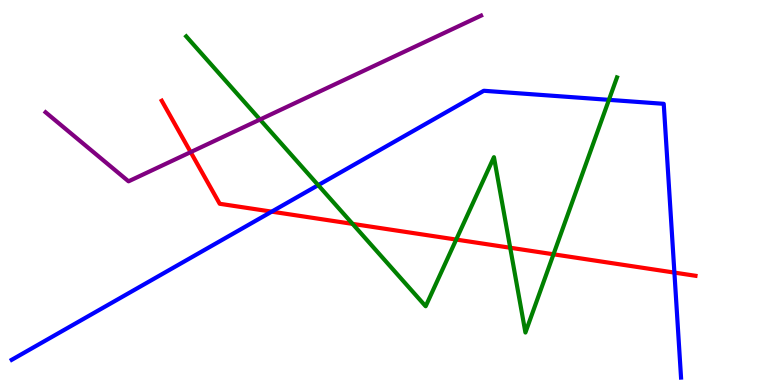[{'lines': ['blue', 'red'], 'intersections': [{'x': 3.51, 'y': 4.5}, {'x': 8.7, 'y': 2.92}]}, {'lines': ['green', 'red'], 'intersections': [{'x': 4.55, 'y': 4.18}, {'x': 5.89, 'y': 3.78}, {'x': 6.58, 'y': 3.57}, {'x': 7.14, 'y': 3.39}]}, {'lines': ['purple', 'red'], 'intersections': [{'x': 2.46, 'y': 6.05}]}, {'lines': ['blue', 'green'], 'intersections': [{'x': 4.11, 'y': 5.19}, {'x': 7.86, 'y': 7.41}]}, {'lines': ['blue', 'purple'], 'intersections': []}, {'lines': ['green', 'purple'], 'intersections': [{'x': 3.35, 'y': 6.9}]}]